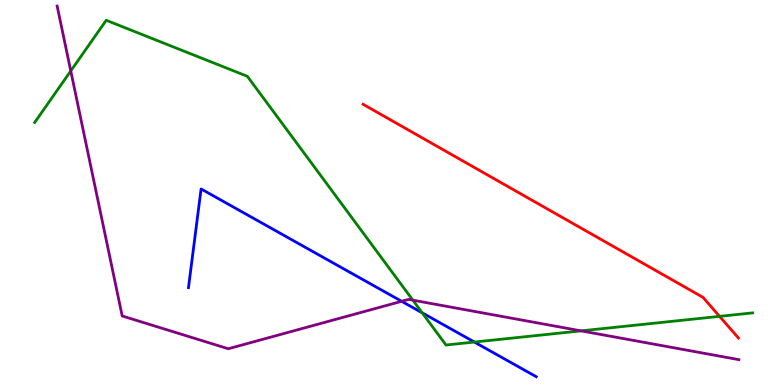[{'lines': ['blue', 'red'], 'intersections': []}, {'lines': ['green', 'red'], 'intersections': [{'x': 9.28, 'y': 1.78}]}, {'lines': ['purple', 'red'], 'intersections': []}, {'lines': ['blue', 'green'], 'intersections': [{'x': 5.45, 'y': 1.87}, {'x': 6.12, 'y': 1.12}]}, {'lines': ['blue', 'purple'], 'intersections': [{'x': 5.18, 'y': 2.17}]}, {'lines': ['green', 'purple'], 'intersections': [{'x': 0.913, 'y': 8.16}, {'x': 5.33, 'y': 2.2}, {'x': 7.5, 'y': 1.41}]}]